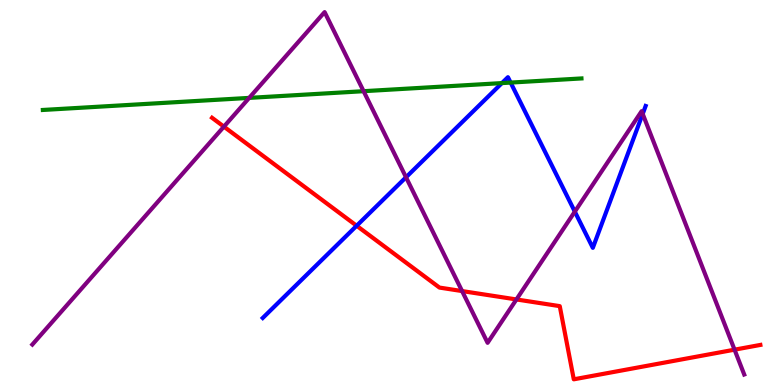[{'lines': ['blue', 'red'], 'intersections': [{'x': 4.6, 'y': 4.14}]}, {'lines': ['green', 'red'], 'intersections': []}, {'lines': ['purple', 'red'], 'intersections': [{'x': 2.89, 'y': 6.71}, {'x': 5.96, 'y': 2.44}, {'x': 6.66, 'y': 2.22}, {'x': 9.48, 'y': 0.917}]}, {'lines': ['blue', 'green'], 'intersections': [{'x': 6.48, 'y': 7.84}, {'x': 6.59, 'y': 7.85}]}, {'lines': ['blue', 'purple'], 'intersections': [{'x': 5.24, 'y': 5.4}, {'x': 7.42, 'y': 4.5}, {'x': 8.29, 'y': 7.04}]}, {'lines': ['green', 'purple'], 'intersections': [{'x': 3.22, 'y': 7.46}, {'x': 4.69, 'y': 7.63}]}]